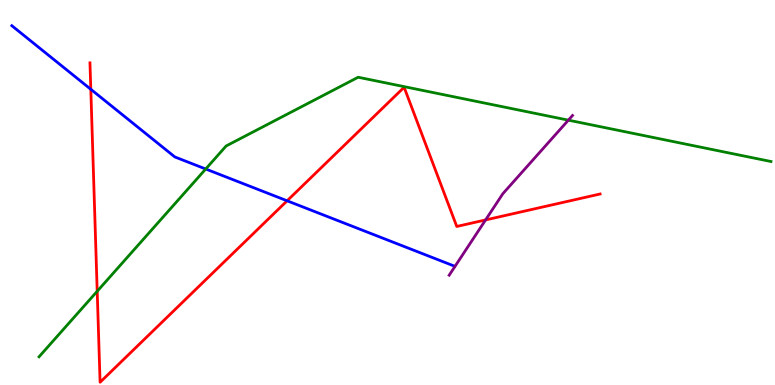[{'lines': ['blue', 'red'], 'intersections': [{'x': 1.17, 'y': 7.68}, {'x': 3.7, 'y': 4.78}]}, {'lines': ['green', 'red'], 'intersections': [{'x': 1.25, 'y': 2.43}]}, {'lines': ['purple', 'red'], 'intersections': [{'x': 6.27, 'y': 4.29}]}, {'lines': ['blue', 'green'], 'intersections': [{'x': 2.65, 'y': 5.61}]}, {'lines': ['blue', 'purple'], 'intersections': []}, {'lines': ['green', 'purple'], 'intersections': [{'x': 7.33, 'y': 6.88}]}]